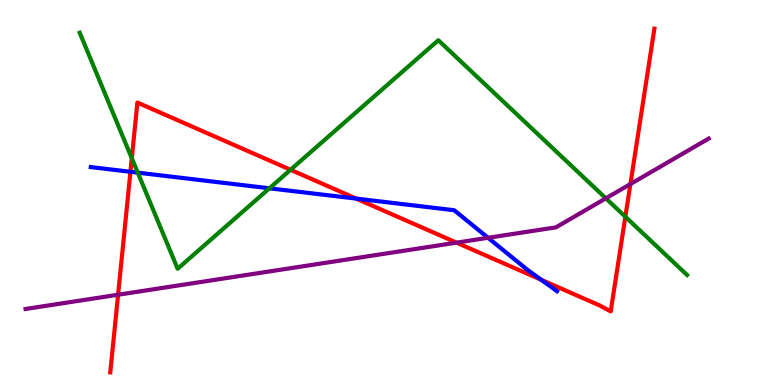[{'lines': ['blue', 'red'], 'intersections': [{'x': 1.68, 'y': 5.54}, {'x': 4.6, 'y': 4.84}, {'x': 6.98, 'y': 2.73}]}, {'lines': ['green', 'red'], 'intersections': [{'x': 1.7, 'y': 5.89}, {'x': 3.75, 'y': 5.59}, {'x': 8.07, 'y': 4.37}]}, {'lines': ['purple', 'red'], 'intersections': [{'x': 1.52, 'y': 2.34}, {'x': 5.89, 'y': 3.7}, {'x': 8.13, 'y': 5.22}]}, {'lines': ['blue', 'green'], 'intersections': [{'x': 1.78, 'y': 5.52}, {'x': 3.48, 'y': 5.11}]}, {'lines': ['blue', 'purple'], 'intersections': [{'x': 6.3, 'y': 3.82}]}, {'lines': ['green', 'purple'], 'intersections': [{'x': 7.82, 'y': 4.85}]}]